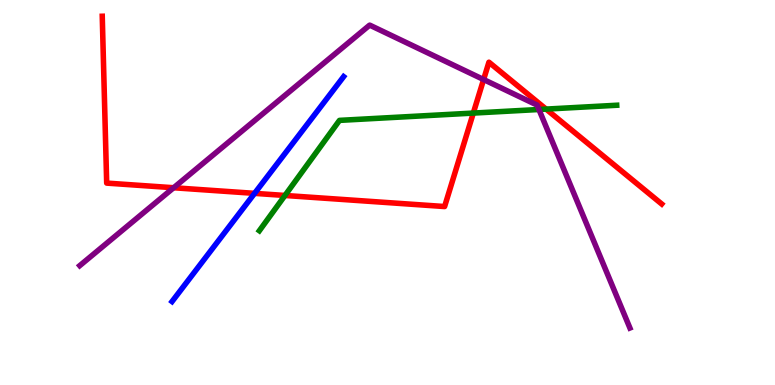[{'lines': ['blue', 'red'], 'intersections': [{'x': 3.28, 'y': 4.98}]}, {'lines': ['green', 'red'], 'intersections': [{'x': 3.68, 'y': 4.92}, {'x': 6.11, 'y': 7.06}, {'x': 7.05, 'y': 7.17}]}, {'lines': ['purple', 'red'], 'intersections': [{'x': 2.24, 'y': 5.12}, {'x': 6.24, 'y': 7.93}]}, {'lines': ['blue', 'green'], 'intersections': []}, {'lines': ['blue', 'purple'], 'intersections': []}, {'lines': ['green', 'purple'], 'intersections': [{'x': 6.95, 'y': 7.16}]}]